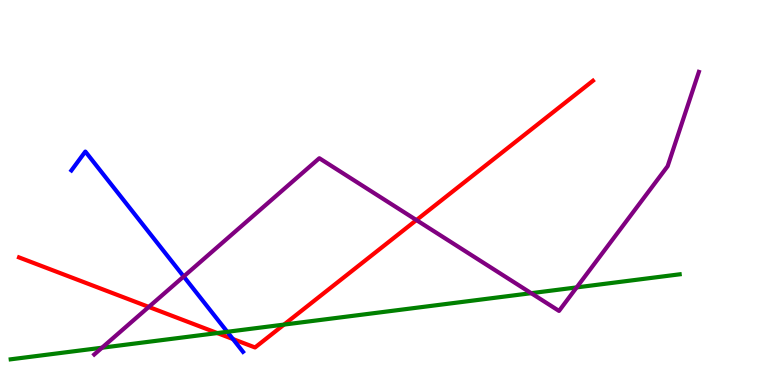[{'lines': ['blue', 'red'], 'intersections': [{'x': 3.01, 'y': 1.19}]}, {'lines': ['green', 'red'], 'intersections': [{'x': 2.8, 'y': 1.35}, {'x': 3.66, 'y': 1.57}]}, {'lines': ['purple', 'red'], 'intersections': [{'x': 1.92, 'y': 2.03}, {'x': 5.37, 'y': 4.28}]}, {'lines': ['blue', 'green'], 'intersections': [{'x': 2.93, 'y': 1.38}]}, {'lines': ['blue', 'purple'], 'intersections': [{'x': 2.37, 'y': 2.82}]}, {'lines': ['green', 'purple'], 'intersections': [{'x': 1.32, 'y': 0.968}, {'x': 6.85, 'y': 2.38}, {'x': 7.44, 'y': 2.54}]}]